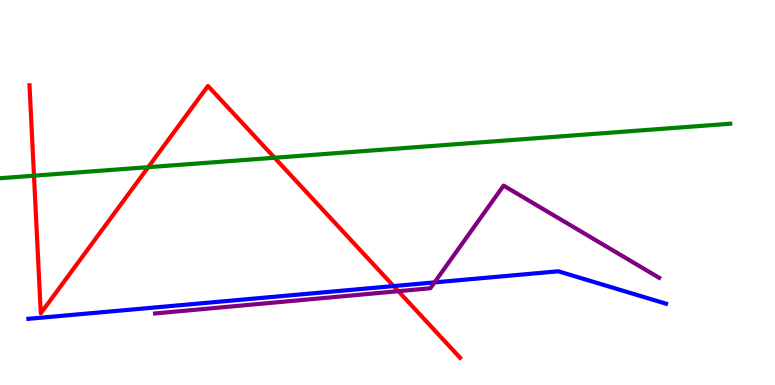[{'lines': ['blue', 'red'], 'intersections': [{'x': 5.08, 'y': 2.57}]}, {'lines': ['green', 'red'], 'intersections': [{'x': 0.438, 'y': 5.44}, {'x': 1.91, 'y': 5.66}, {'x': 3.54, 'y': 5.9}]}, {'lines': ['purple', 'red'], 'intersections': [{'x': 5.14, 'y': 2.44}]}, {'lines': ['blue', 'green'], 'intersections': []}, {'lines': ['blue', 'purple'], 'intersections': [{'x': 5.61, 'y': 2.67}]}, {'lines': ['green', 'purple'], 'intersections': []}]